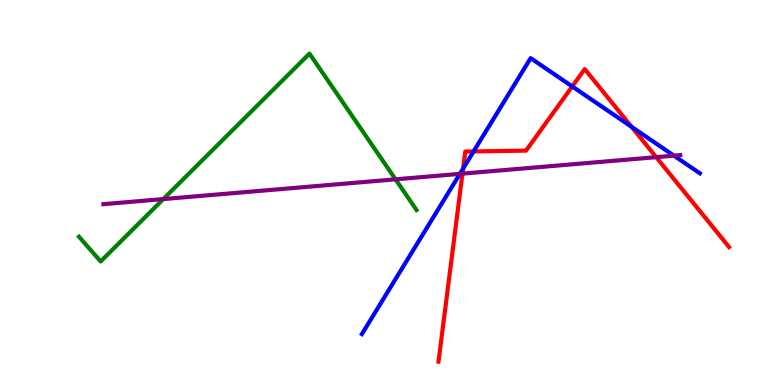[{'lines': ['blue', 'red'], 'intersections': [{'x': 5.98, 'y': 5.62}, {'x': 6.11, 'y': 6.07}, {'x': 7.38, 'y': 7.75}, {'x': 8.15, 'y': 6.71}]}, {'lines': ['green', 'red'], 'intersections': []}, {'lines': ['purple', 'red'], 'intersections': [{'x': 5.97, 'y': 5.49}, {'x': 8.47, 'y': 5.92}]}, {'lines': ['blue', 'green'], 'intersections': []}, {'lines': ['blue', 'purple'], 'intersections': [{'x': 5.93, 'y': 5.48}, {'x': 8.7, 'y': 5.96}]}, {'lines': ['green', 'purple'], 'intersections': [{'x': 2.11, 'y': 4.83}, {'x': 5.1, 'y': 5.34}]}]